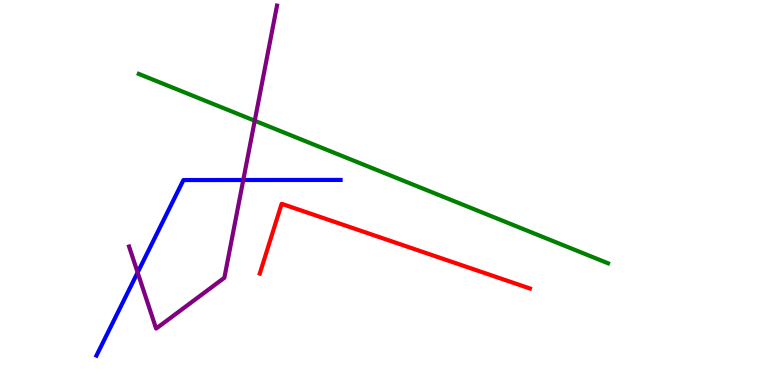[{'lines': ['blue', 'red'], 'intersections': []}, {'lines': ['green', 'red'], 'intersections': []}, {'lines': ['purple', 'red'], 'intersections': []}, {'lines': ['blue', 'green'], 'intersections': []}, {'lines': ['blue', 'purple'], 'intersections': [{'x': 1.78, 'y': 2.92}, {'x': 3.14, 'y': 5.32}]}, {'lines': ['green', 'purple'], 'intersections': [{'x': 3.29, 'y': 6.86}]}]